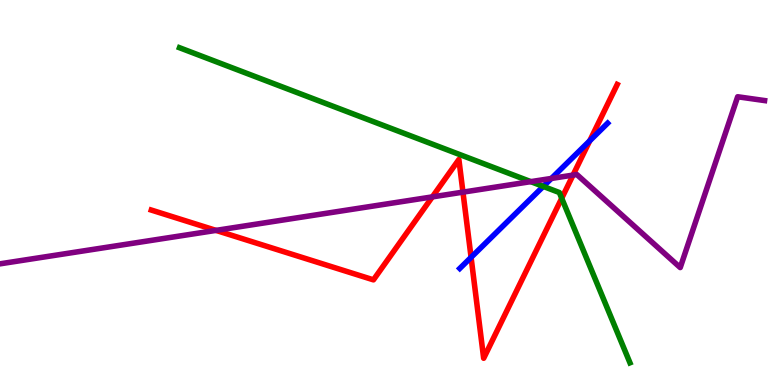[{'lines': ['blue', 'red'], 'intersections': [{'x': 6.08, 'y': 3.32}, {'x': 7.61, 'y': 6.34}]}, {'lines': ['green', 'red'], 'intersections': [{'x': 7.25, 'y': 4.85}]}, {'lines': ['purple', 'red'], 'intersections': [{'x': 2.79, 'y': 4.02}, {'x': 5.58, 'y': 4.89}, {'x': 5.97, 'y': 5.01}, {'x': 7.39, 'y': 5.45}]}, {'lines': ['blue', 'green'], 'intersections': [{'x': 7.01, 'y': 5.16}]}, {'lines': ['blue', 'purple'], 'intersections': [{'x': 7.11, 'y': 5.36}]}, {'lines': ['green', 'purple'], 'intersections': [{'x': 6.85, 'y': 5.28}]}]